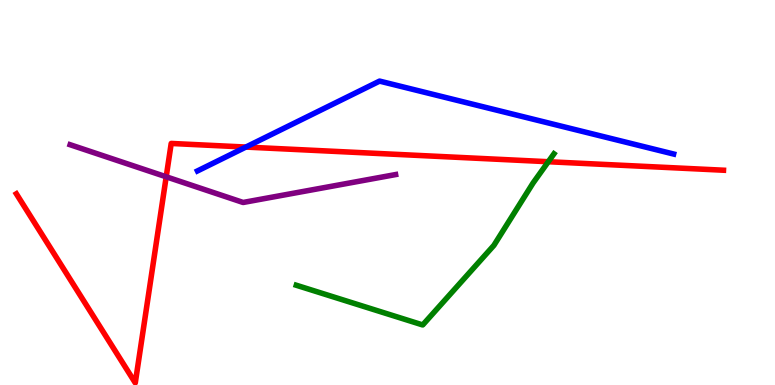[{'lines': ['blue', 'red'], 'intersections': [{'x': 3.17, 'y': 6.18}]}, {'lines': ['green', 'red'], 'intersections': [{'x': 7.07, 'y': 5.8}]}, {'lines': ['purple', 'red'], 'intersections': [{'x': 2.14, 'y': 5.41}]}, {'lines': ['blue', 'green'], 'intersections': []}, {'lines': ['blue', 'purple'], 'intersections': []}, {'lines': ['green', 'purple'], 'intersections': []}]